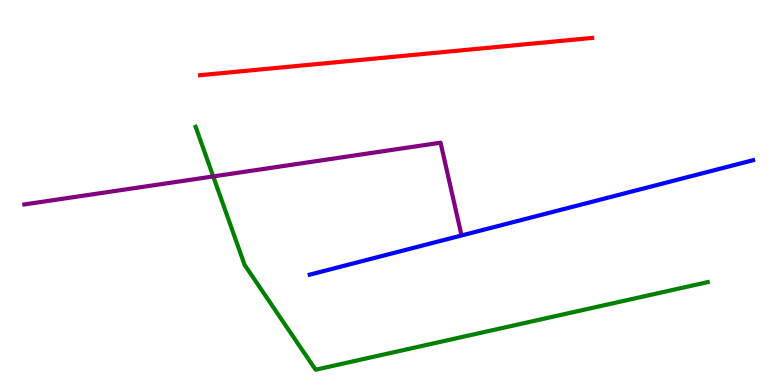[{'lines': ['blue', 'red'], 'intersections': []}, {'lines': ['green', 'red'], 'intersections': []}, {'lines': ['purple', 'red'], 'intersections': []}, {'lines': ['blue', 'green'], 'intersections': []}, {'lines': ['blue', 'purple'], 'intersections': []}, {'lines': ['green', 'purple'], 'intersections': [{'x': 2.75, 'y': 5.42}]}]